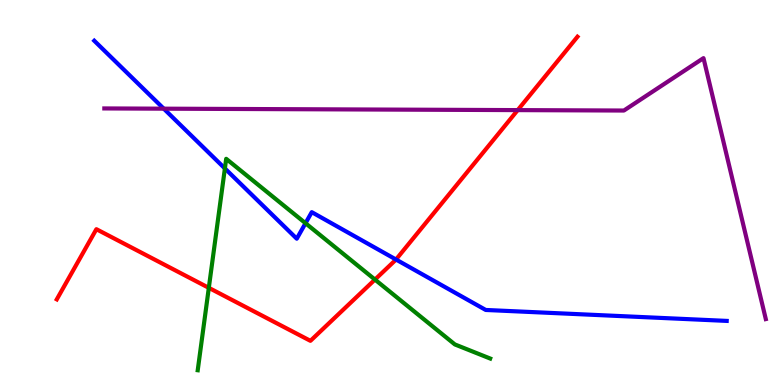[{'lines': ['blue', 'red'], 'intersections': [{'x': 5.11, 'y': 3.26}]}, {'lines': ['green', 'red'], 'intersections': [{'x': 2.69, 'y': 2.52}, {'x': 4.84, 'y': 2.74}]}, {'lines': ['purple', 'red'], 'intersections': [{'x': 6.68, 'y': 7.14}]}, {'lines': ['blue', 'green'], 'intersections': [{'x': 2.9, 'y': 5.62}, {'x': 3.94, 'y': 4.2}]}, {'lines': ['blue', 'purple'], 'intersections': [{'x': 2.11, 'y': 7.18}]}, {'lines': ['green', 'purple'], 'intersections': []}]